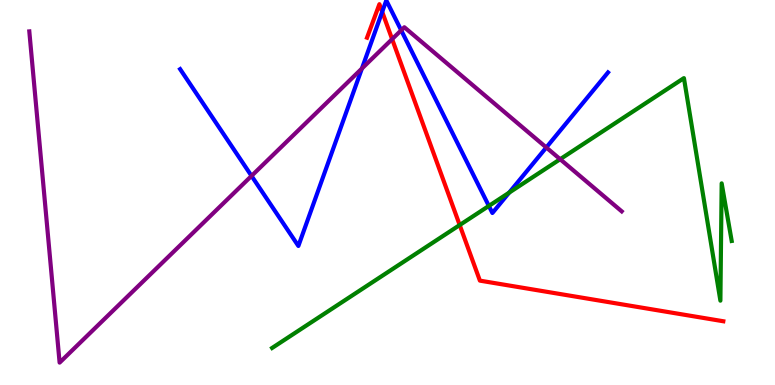[{'lines': ['blue', 'red'], 'intersections': [{'x': 4.93, 'y': 9.69}]}, {'lines': ['green', 'red'], 'intersections': [{'x': 5.93, 'y': 4.15}]}, {'lines': ['purple', 'red'], 'intersections': [{'x': 5.06, 'y': 8.98}]}, {'lines': ['blue', 'green'], 'intersections': [{'x': 6.31, 'y': 4.65}, {'x': 6.57, 'y': 5.0}]}, {'lines': ['blue', 'purple'], 'intersections': [{'x': 3.25, 'y': 5.43}, {'x': 4.67, 'y': 8.22}, {'x': 5.18, 'y': 9.21}, {'x': 7.05, 'y': 6.17}]}, {'lines': ['green', 'purple'], 'intersections': [{'x': 7.23, 'y': 5.86}]}]